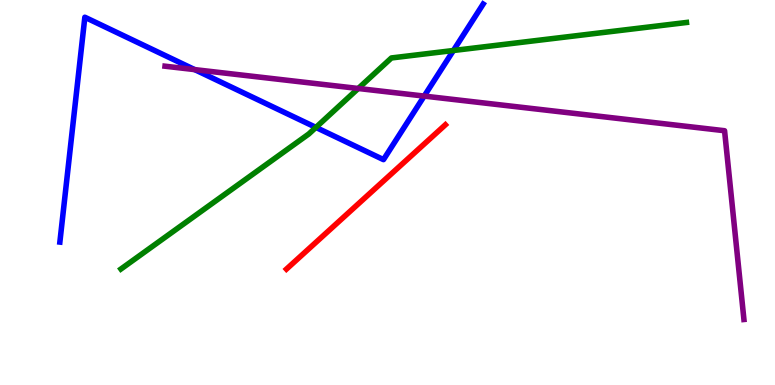[{'lines': ['blue', 'red'], 'intersections': []}, {'lines': ['green', 'red'], 'intersections': []}, {'lines': ['purple', 'red'], 'intersections': []}, {'lines': ['blue', 'green'], 'intersections': [{'x': 4.08, 'y': 6.69}, {'x': 5.85, 'y': 8.69}]}, {'lines': ['blue', 'purple'], 'intersections': [{'x': 2.51, 'y': 8.19}, {'x': 5.47, 'y': 7.5}]}, {'lines': ['green', 'purple'], 'intersections': [{'x': 4.62, 'y': 7.7}]}]